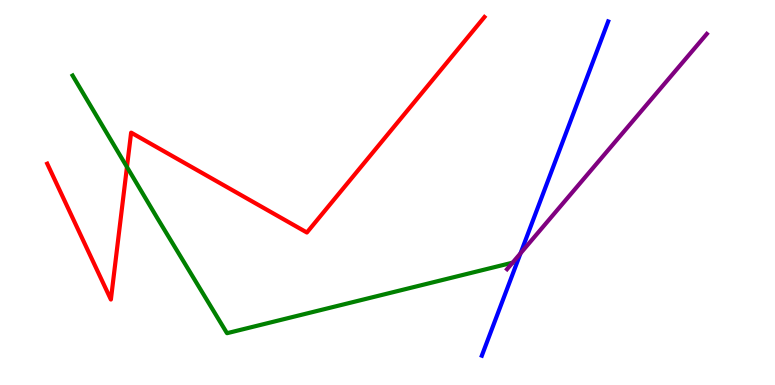[{'lines': ['blue', 'red'], 'intersections': []}, {'lines': ['green', 'red'], 'intersections': [{'x': 1.64, 'y': 5.66}]}, {'lines': ['purple', 'red'], 'intersections': []}, {'lines': ['blue', 'green'], 'intersections': []}, {'lines': ['blue', 'purple'], 'intersections': [{'x': 6.72, 'y': 3.42}]}, {'lines': ['green', 'purple'], 'intersections': []}]